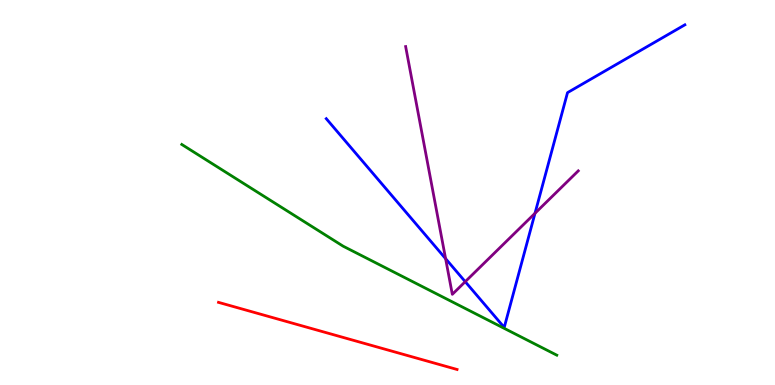[{'lines': ['blue', 'red'], 'intersections': []}, {'lines': ['green', 'red'], 'intersections': []}, {'lines': ['purple', 'red'], 'intersections': []}, {'lines': ['blue', 'green'], 'intersections': []}, {'lines': ['blue', 'purple'], 'intersections': [{'x': 5.75, 'y': 3.28}, {'x': 6.0, 'y': 2.68}, {'x': 6.9, 'y': 4.46}]}, {'lines': ['green', 'purple'], 'intersections': []}]